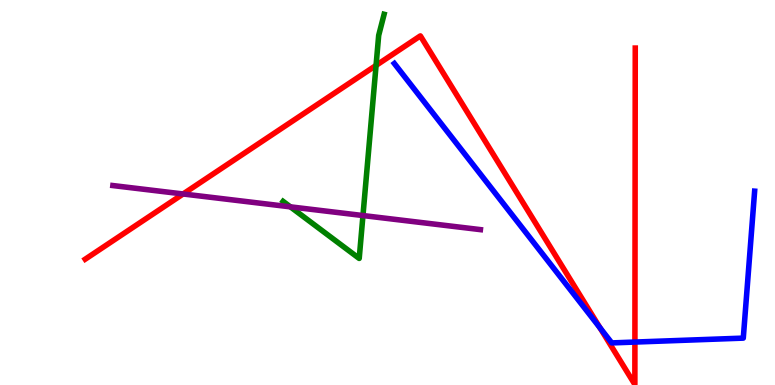[{'lines': ['blue', 'red'], 'intersections': [{'x': 7.74, 'y': 1.48}, {'x': 8.19, 'y': 1.12}]}, {'lines': ['green', 'red'], 'intersections': [{'x': 4.85, 'y': 8.3}]}, {'lines': ['purple', 'red'], 'intersections': [{'x': 2.36, 'y': 4.96}]}, {'lines': ['blue', 'green'], 'intersections': []}, {'lines': ['blue', 'purple'], 'intersections': []}, {'lines': ['green', 'purple'], 'intersections': [{'x': 3.75, 'y': 4.63}, {'x': 4.68, 'y': 4.4}]}]